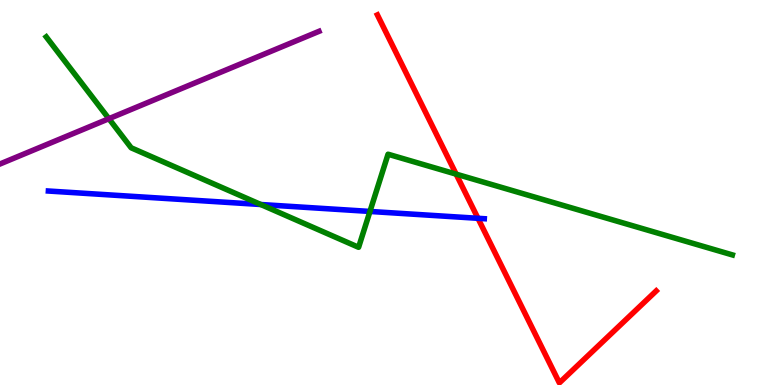[{'lines': ['blue', 'red'], 'intersections': [{'x': 6.17, 'y': 4.33}]}, {'lines': ['green', 'red'], 'intersections': [{'x': 5.89, 'y': 5.48}]}, {'lines': ['purple', 'red'], 'intersections': []}, {'lines': ['blue', 'green'], 'intersections': [{'x': 3.37, 'y': 4.69}, {'x': 4.77, 'y': 4.51}]}, {'lines': ['blue', 'purple'], 'intersections': []}, {'lines': ['green', 'purple'], 'intersections': [{'x': 1.4, 'y': 6.92}]}]